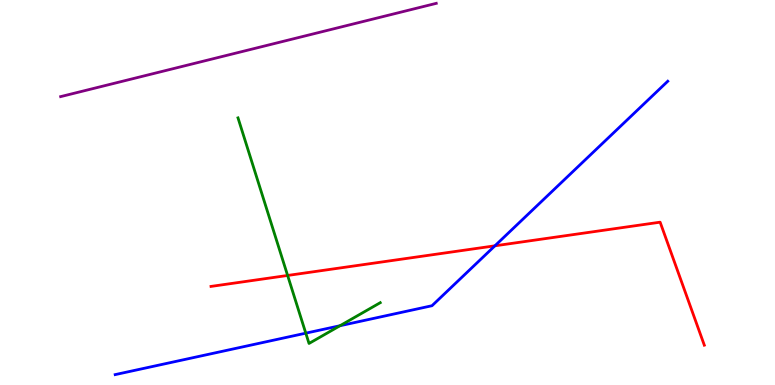[{'lines': ['blue', 'red'], 'intersections': [{'x': 6.39, 'y': 3.62}]}, {'lines': ['green', 'red'], 'intersections': [{'x': 3.71, 'y': 2.85}]}, {'lines': ['purple', 'red'], 'intersections': []}, {'lines': ['blue', 'green'], 'intersections': [{'x': 3.95, 'y': 1.35}, {'x': 4.39, 'y': 1.54}]}, {'lines': ['blue', 'purple'], 'intersections': []}, {'lines': ['green', 'purple'], 'intersections': []}]